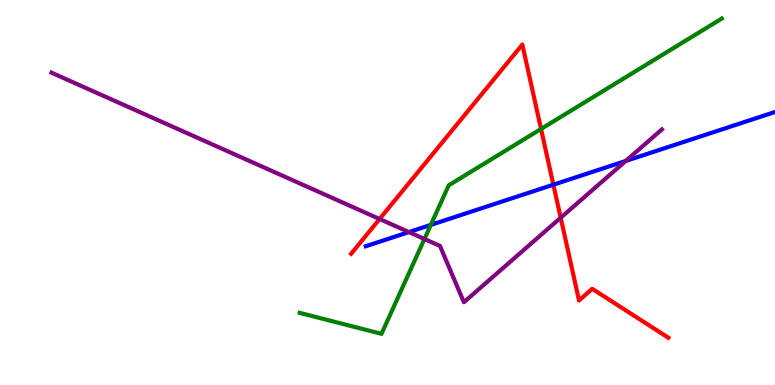[{'lines': ['blue', 'red'], 'intersections': [{'x': 7.14, 'y': 5.2}]}, {'lines': ['green', 'red'], 'intersections': [{'x': 6.98, 'y': 6.65}]}, {'lines': ['purple', 'red'], 'intersections': [{'x': 4.9, 'y': 4.31}, {'x': 7.23, 'y': 4.34}]}, {'lines': ['blue', 'green'], 'intersections': [{'x': 5.56, 'y': 4.16}]}, {'lines': ['blue', 'purple'], 'intersections': [{'x': 5.28, 'y': 3.97}, {'x': 8.07, 'y': 5.82}]}, {'lines': ['green', 'purple'], 'intersections': [{'x': 5.48, 'y': 3.79}]}]